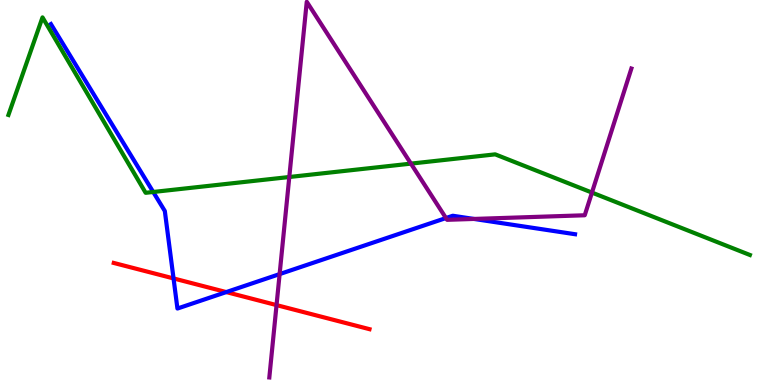[{'lines': ['blue', 'red'], 'intersections': [{'x': 2.24, 'y': 2.77}, {'x': 2.92, 'y': 2.41}]}, {'lines': ['green', 'red'], 'intersections': []}, {'lines': ['purple', 'red'], 'intersections': [{'x': 3.57, 'y': 2.08}]}, {'lines': ['blue', 'green'], 'intersections': [{'x': 1.98, 'y': 5.01}]}, {'lines': ['blue', 'purple'], 'intersections': [{'x': 3.61, 'y': 2.88}, {'x': 5.75, 'y': 4.34}, {'x': 6.11, 'y': 4.31}]}, {'lines': ['green', 'purple'], 'intersections': [{'x': 3.73, 'y': 5.4}, {'x': 5.3, 'y': 5.75}, {'x': 7.64, 'y': 5.0}]}]